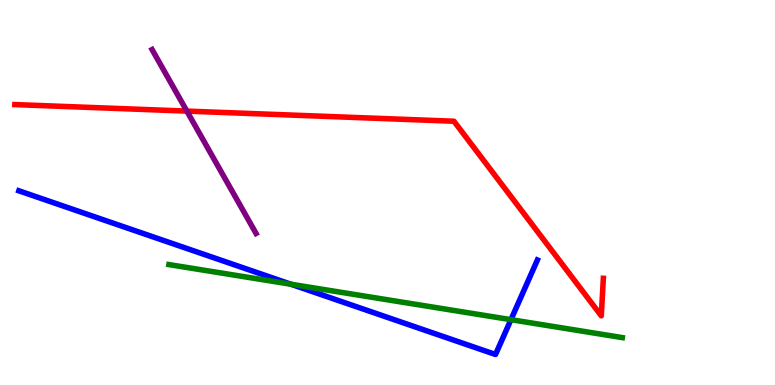[{'lines': ['blue', 'red'], 'intersections': []}, {'lines': ['green', 'red'], 'intersections': []}, {'lines': ['purple', 'red'], 'intersections': [{'x': 2.41, 'y': 7.11}]}, {'lines': ['blue', 'green'], 'intersections': [{'x': 3.75, 'y': 2.62}, {'x': 6.59, 'y': 1.7}]}, {'lines': ['blue', 'purple'], 'intersections': []}, {'lines': ['green', 'purple'], 'intersections': []}]